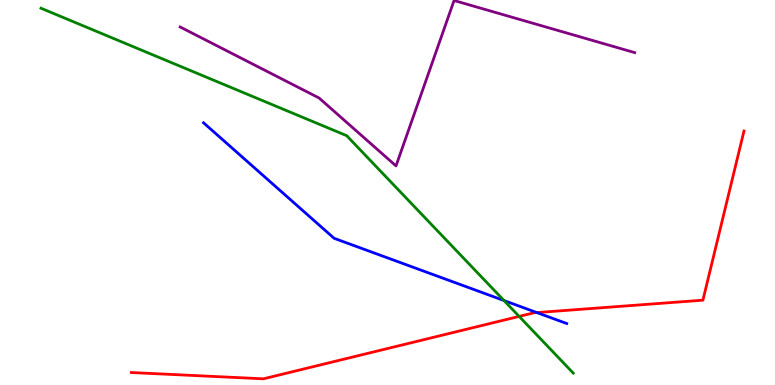[{'lines': ['blue', 'red'], 'intersections': [{'x': 6.93, 'y': 1.88}]}, {'lines': ['green', 'red'], 'intersections': [{'x': 6.7, 'y': 1.78}]}, {'lines': ['purple', 'red'], 'intersections': []}, {'lines': ['blue', 'green'], 'intersections': [{'x': 6.5, 'y': 2.19}]}, {'lines': ['blue', 'purple'], 'intersections': []}, {'lines': ['green', 'purple'], 'intersections': []}]